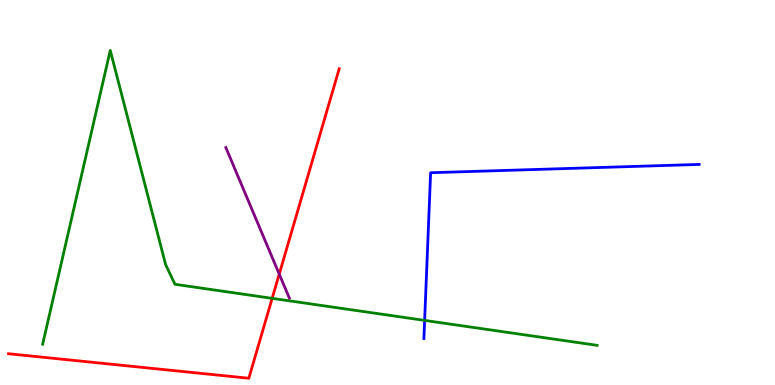[{'lines': ['blue', 'red'], 'intersections': []}, {'lines': ['green', 'red'], 'intersections': [{'x': 3.51, 'y': 2.25}]}, {'lines': ['purple', 'red'], 'intersections': [{'x': 3.6, 'y': 2.88}]}, {'lines': ['blue', 'green'], 'intersections': [{'x': 5.48, 'y': 1.68}]}, {'lines': ['blue', 'purple'], 'intersections': []}, {'lines': ['green', 'purple'], 'intersections': []}]